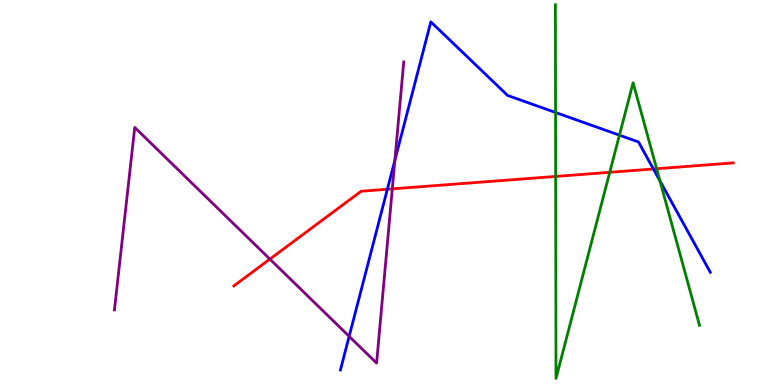[{'lines': ['blue', 'red'], 'intersections': [{'x': 5.0, 'y': 5.08}, {'x': 8.43, 'y': 5.61}]}, {'lines': ['green', 'red'], 'intersections': [{'x': 7.17, 'y': 5.42}, {'x': 7.87, 'y': 5.52}, {'x': 8.47, 'y': 5.62}]}, {'lines': ['purple', 'red'], 'intersections': [{'x': 3.48, 'y': 3.27}, {'x': 5.06, 'y': 5.09}]}, {'lines': ['blue', 'green'], 'intersections': [{'x': 7.17, 'y': 7.08}, {'x': 7.99, 'y': 6.49}, {'x': 8.52, 'y': 5.3}]}, {'lines': ['blue', 'purple'], 'intersections': [{'x': 4.51, 'y': 1.26}, {'x': 5.1, 'y': 5.84}]}, {'lines': ['green', 'purple'], 'intersections': []}]